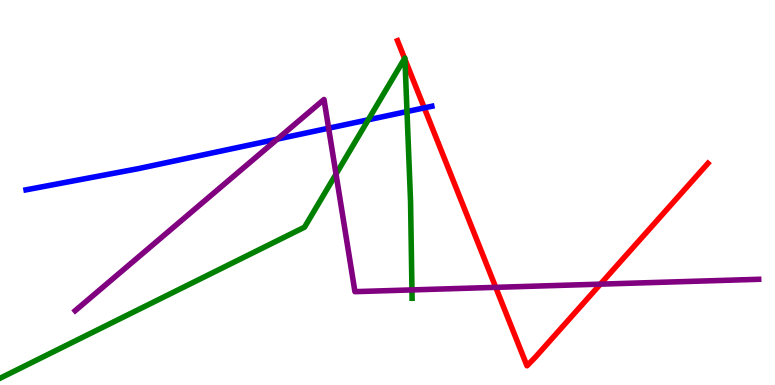[{'lines': ['blue', 'red'], 'intersections': [{'x': 5.47, 'y': 7.2}]}, {'lines': ['green', 'red'], 'intersections': [{'x': 5.22, 'y': 8.48}, {'x': 5.22, 'y': 8.46}]}, {'lines': ['purple', 'red'], 'intersections': [{'x': 6.4, 'y': 2.54}, {'x': 7.75, 'y': 2.62}]}, {'lines': ['blue', 'green'], 'intersections': [{'x': 4.75, 'y': 6.89}, {'x': 5.25, 'y': 7.1}]}, {'lines': ['blue', 'purple'], 'intersections': [{'x': 3.58, 'y': 6.39}, {'x': 4.24, 'y': 6.67}]}, {'lines': ['green', 'purple'], 'intersections': [{'x': 4.34, 'y': 5.48}, {'x': 5.32, 'y': 2.47}]}]